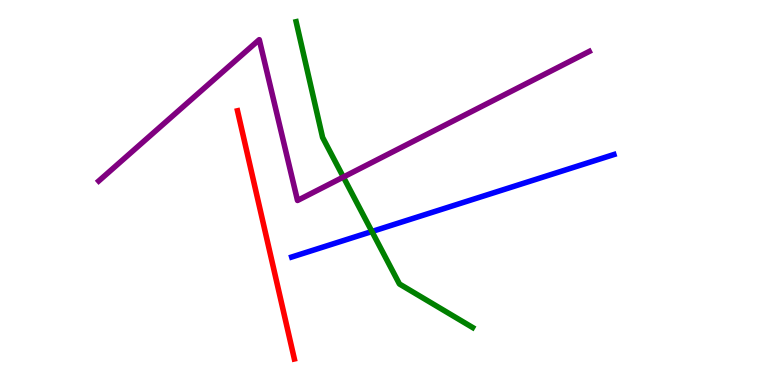[{'lines': ['blue', 'red'], 'intersections': []}, {'lines': ['green', 'red'], 'intersections': []}, {'lines': ['purple', 'red'], 'intersections': []}, {'lines': ['blue', 'green'], 'intersections': [{'x': 4.8, 'y': 3.99}]}, {'lines': ['blue', 'purple'], 'intersections': []}, {'lines': ['green', 'purple'], 'intersections': [{'x': 4.43, 'y': 5.4}]}]